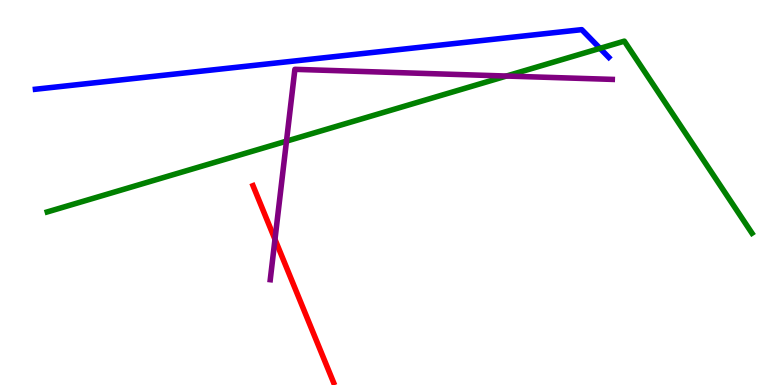[{'lines': ['blue', 'red'], 'intersections': []}, {'lines': ['green', 'red'], 'intersections': []}, {'lines': ['purple', 'red'], 'intersections': [{'x': 3.55, 'y': 3.78}]}, {'lines': ['blue', 'green'], 'intersections': [{'x': 7.74, 'y': 8.74}]}, {'lines': ['blue', 'purple'], 'intersections': []}, {'lines': ['green', 'purple'], 'intersections': [{'x': 3.7, 'y': 6.33}, {'x': 6.53, 'y': 8.02}]}]